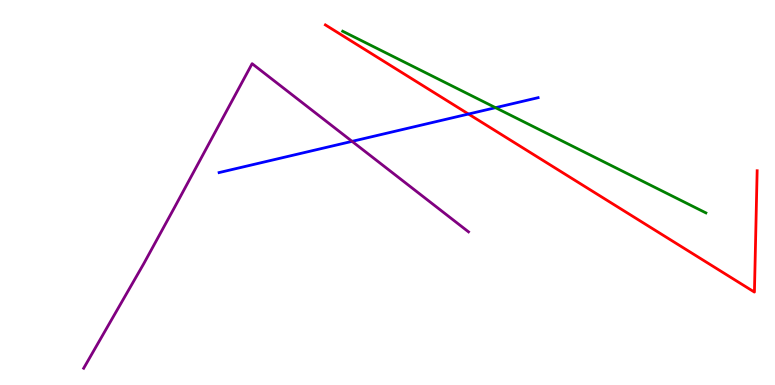[{'lines': ['blue', 'red'], 'intersections': [{'x': 6.05, 'y': 7.04}]}, {'lines': ['green', 'red'], 'intersections': []}, {'lines': ['purple', 'red'], 'intersections': []}, {'lines': ['blue', 'green'], 'intersections': [{'x': 6.39, 'y': 7.2}]}, {'lines': ['blue', 'purple'], 'intersections': [{'x': 4.54, 'y': 6.33}]}, {'lines': ['green', 'purple'], 'intersections': []}]